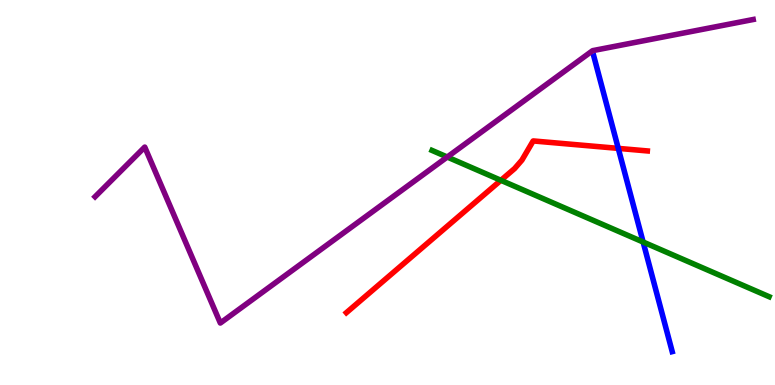[{'lines': ['blue', 'red'], 'intersections': [{'x': 7.98, 'y': 6.15}]}, {'lines': ['green', 'red'], 'intersections': [{'x': 6.46, 'y': 5.32}]}, {'lines': ['purple', 'red'], 'intersections': []}, {'lines': ['blue', 'green'], 'intersections': [{'x': 8.3, 'y': 3.71}]}, {'lines': ['blue', 'purple'], 'intersections': []}, {'lines': ['green', 'purple'], 'intersections': [{'x': 5.77, 'y': 5.92}]}]